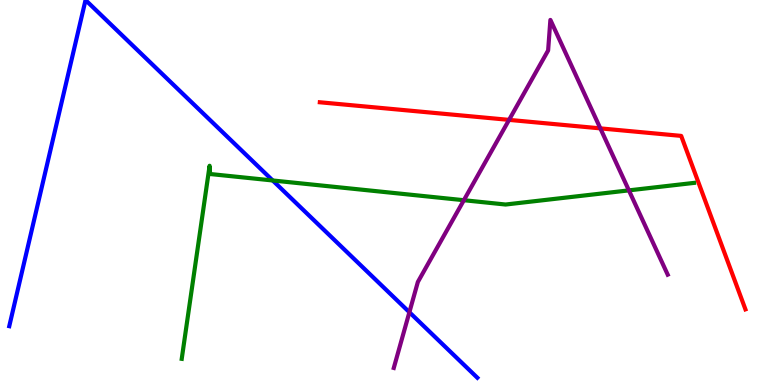[{'lines': ['blue', 'red'], 'intersections': []}, {'lines': ['green', 'red'], 'intersections': []}, {'lines': ['purple', 'red'], 'intersections': [{'x': 6.57, 'y': 6.89}, {'x': 7.75, 'y': 6.67}]}, {'lines': ['blue', 'green'], 'intersections': [{'x': 3.52, 'y': 5.31}]}, {'lines': ['blue', 'purple'], 'intersections': [{'x': 5.28, 'y': 1.89}]}, {'lines': ['green', 'purple'], 'intersections': [{'x': 5.99, 'y': 4.8}, {'x': 8.11, 'y': 5.06}]}]